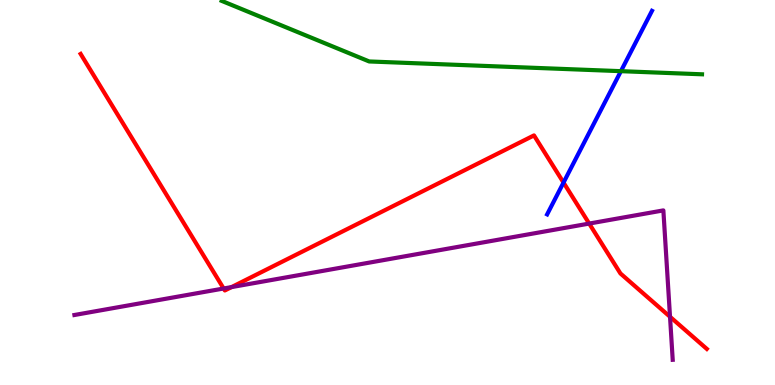[{'lines': ['blue', 'red'], 'intersections': [{'x': 7.27, 'y': 5.26}]}, {'lines': ['green', 'red'], 'intersections': []}, {'lines': ['purple', 'red'], 'intersections': [{'x': 2.89, 'y': 2.51}, {'x': 2.99, 'y': 2.54}, {'x': 7.6, 'y': 4.19}, {'x': 8.65, 'y': 1.77}]}, {'lines': ['blue', 'green'], 'intersections': [{'x': 8.01, 'y': 8.15}]}, {'lines': ['blue', 'purple'], 'intersections': []}, {'lines': ['green', 'purple'], 'intersections': []}]